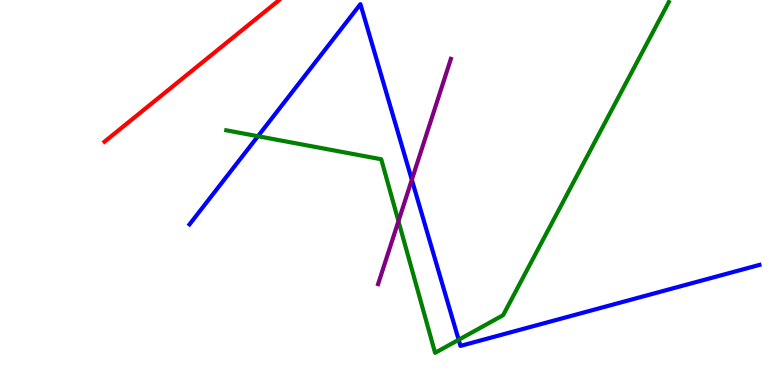[{'lines': ['blue', 'red'], 'intersections': []}, {'lines': ['green', 'red'], 'intersections': []}, {'lines': ['purple', 'red'], 'intersections': []}, {'lines': ['blue', 'green'], 'intersections': [{'x': 3.33, 'y': 6.46}, {'x': 5.92, 'y': 1.17}]}, {'lines': ['blue', 'purple'], 'intersections': [{'x': 5.31, 'y': 5.33}]}, {'lines': ['green', 'purple'], 'intersections': [{'x': 5.14, 'y': 4.26}]}]